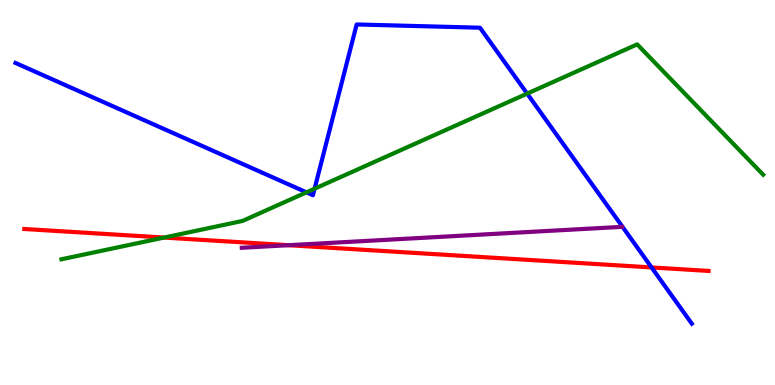[{'lines': ['blue', 'red'], 'intersections': [{'x': 8.41, 'y': 3.05}]}, {'lines': ['green', 'red'], 'intersections': [{'x': 2.12, 'y': 3.83}]}, {'lines': ['purple', 'red'], 'intersections': [{'x': 3.72, 'y': 3.63}]}, {'lines': ['blue', 'green'], 'intersections': [{'x': 3.95, 'y': 5.0}, {'x': 4.06, 'y': 5.1}, {'x': 6.8, 'y': 7.57}]}, {'lines': ['blue', 'purple'], 'intersections': []}, {'lines': ['green', 'purple'], 'intersections': []}]